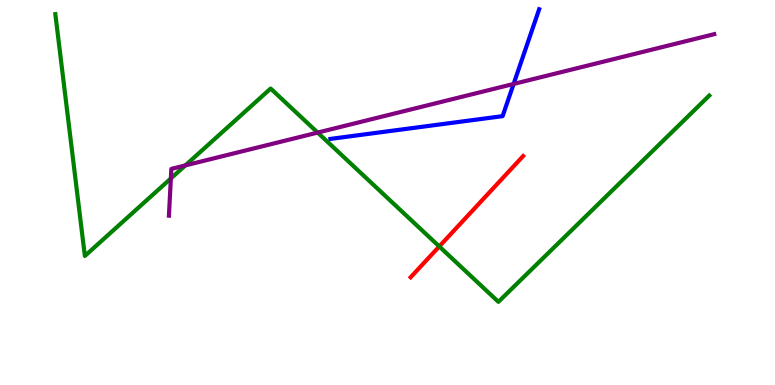[{'lines': ['blue', 'red'], 'intersections': []}, {'lines': ['green', 'red'], 'intersections': [{'x': 5.67, 'y': 3.6}]}, {'lines': ['purple', 'red'], 'intersections': []}, {'lines': ['blue', 'green'], 'intersections': []}, {'lines': ['blue', 'purple'], 'intersections': [{'x': 6.63, 'y': 7.82}]}, {'lines': ['green', 'purple'], 'intersections': [{'x': 2.2, 'y': 5.36}, {'x': 2.39, 'y': 5.7}, {'x': 4.1, 'y': 6.56}]}]